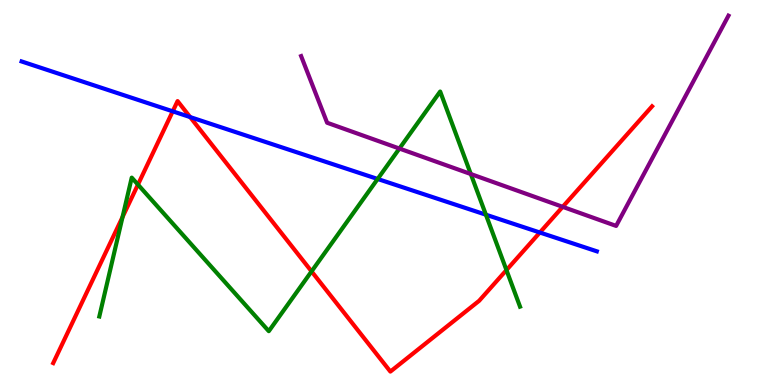[{'lines': ['blue', 'red'], 'intersections': [{'x': 2.23, 'y': 7.11}, {'x': 2.45, 'y': 6.96}, {'x': 6.97, 'y': 3.96}]}, {'lines': ['green', 'red'], 'intersections': [{'x': 1.58, 'y': 4.36}, {'x': 1.78, 'y': 5.21}, {'x': 4.02, 'y': 2.95}, {'x': 6.53, 'y': 2.99}]}, {'lines': ['purple', 'red'], 'intersections': [{'x': 7.26, 'y': 4.63}]}, {'lines': ['blue', 'green'], 'intersections': [{'x': 4.87, 'y': 5.35}, {'x': 6.27, 'y': 4.42}]}, {'lines': ['blue', 'purple'], 'intersections': []}, {'lines': ['green', 'purple'], 'intersections': [{'x': 5.15, 'y': 6.14}, {'x': 6.07, 'y': 5.48}]}]